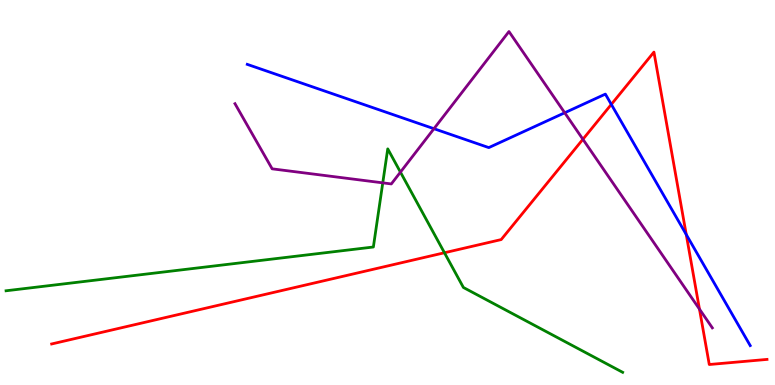[{'lines': ['blue', 'red'], 'intersections': [{'x': 7.89, 'y': 7.29}, {'x': 8.85, 'y': 3.91}]}, {'lines': ['green', 'red'], 'intersections': [{'x': 5.73, 'y': 3.43}]}, {'lines': ['purple', 'red'], 'intersections': [{'x': 7.52, 'y': 6.38}, {'x': 9.03, 'y': 1.97}]}, {'lines': ['blue', 'green'], 'intersections': []}, {'lines': ['blue', 'purple'], 'intersections': [{'x': 5.6, 'y': 6.66}, {'x': 7.29, 'y': 7.07}]}, {'lines': ['green', 'purple'], 'intersections': [{'x': 4.94, 'y': 5.25}, {'x': 5.17, 'y': 5.53}]}]